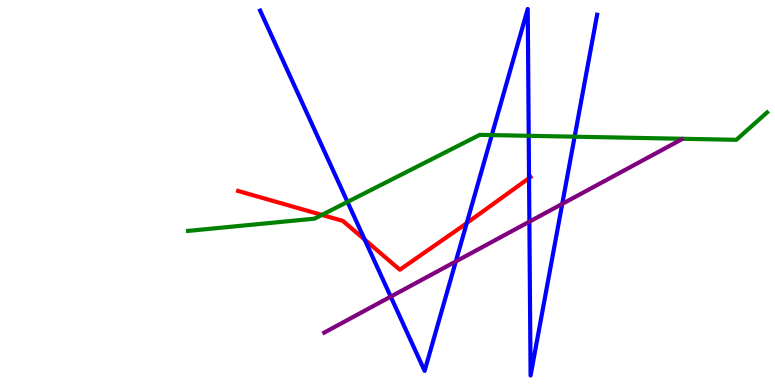[{'lines': ['blue', 'red'], 'intersections': [{'x': 4.71, 'y': 3.78}, {'x': 6.02, 'y': 4.21}, {'x': 6.83, 'y': 5.37}]}, {'lines': ['green', 'red'], 'intersections': [{'x': 4.15, 'y': 4.42}]}, {'lines': ['purple', 'red'], 'intersections': []}, {'lines': ['blue', 'green'], 'intersections': [{'x': 4.48, 'y': 4.76}, {'x': 6.35, 'y': 6.49}, {'x': 6.82, 'y': 6.47}, {'x': 7.41, 'y': 6.45}]}, {'lines': ['blue', 'purple'], 'intersections': [{'x': 5.04, 'y': 2.3}, {'x': 5.88, 'y': 3.21}, {'x': 6.83, 'y': 4.24}, {'x': 7.25, 'y': 4.7}]}, {'lines': ['green', 'purple'], 'intersections': []}]